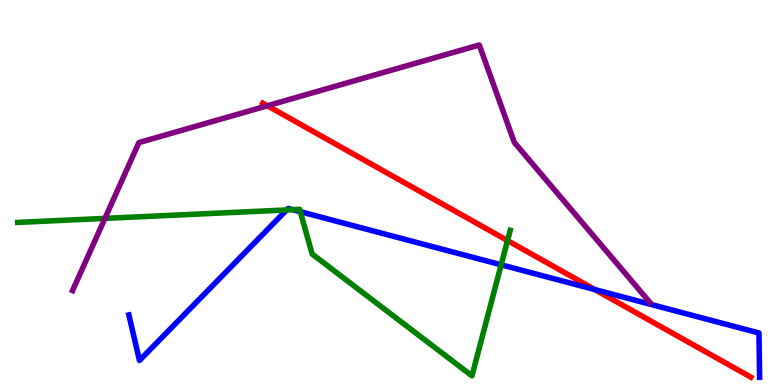[{'lines': ['blue', 'red'], 'intersections': [{'x': 7.68, 'y': 2.48}]}, {'lines': ['green', 'red'], 'intersections': [{'x': 6.55, 'y': 3.75}]}, {'lines': ['purple', 'red'], 'intersections': [{'x': 3.45, 'y': 7.25}]}, {'lines': ['blue', 'green'], 'intersections': [{'x': 3.7, 'y': 4.55}, {'x': 3.78, 'y': 4.55}, {'x': 3.87, 'y': 4.5}, {'x': 6.47, 'y': 3.12}]}, {'lines': ['blue', 'purple'], 'intersections': []}, {'lines': ['green', 'purple'], 'intersections': [{'x': 1.35, 'y': 4.33}]}]